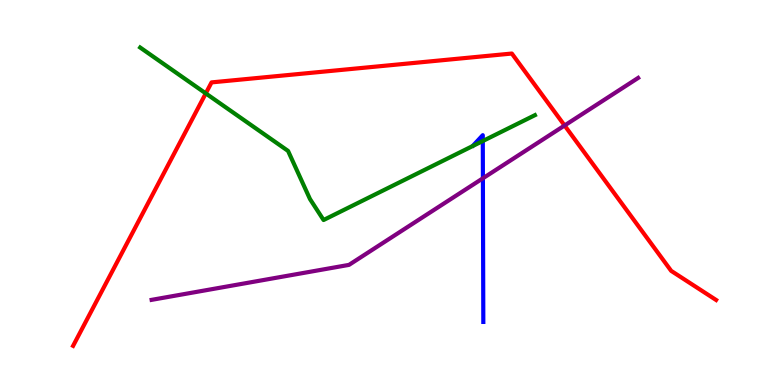[{'lines': ['blue', 'red'], 'intersections': []}, {'lines': ['green', 'red'], 'intersections': [{'x': 2.66, 'y': 7.57}]}, {'lines': ['purple', 'red'], 'intersections': [{'x': 7.28, 'y': 6.74}]}, {'lines': ['blue', 'green'], 'intersections': [{'x': 6.23, 'y': 6.34}]}, {'lines': ['blue', 'purple'], 'intersections': [{'x': 6.23, 'y': 5.37}]}, {'lines': ['green', 'purple'], 'intersections': []}]